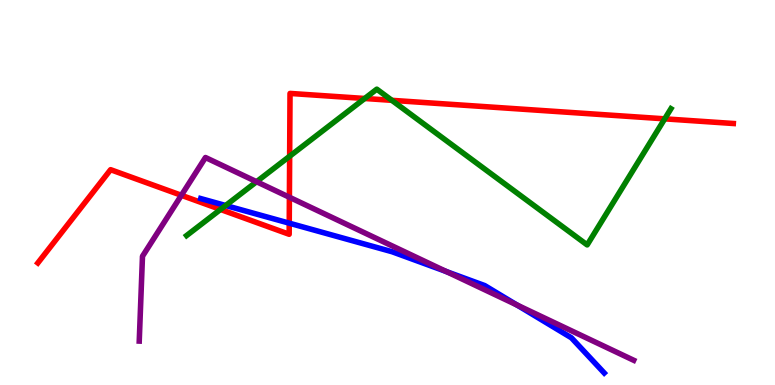[{'lines': ['blue', 'red'], 'intersections': [{'x': 3.73, 'y': 4.2}]}, {'lines': ['green', 'red'], 'intersections': [{'x': 2.85, 'y': 4.56}, {'x': 3.74, 'y': 5.94}, {'x': 4.71, 'y': 7.44}, {'x': 5.06, 'y': 7.39}, {'x': 8.58, 'y': 6.91}]}, {'lines': ['purple', 'red'], 'intersections': [{'x': 2.34, 'y': 4.93}, {'x': 3.73, 'y': 4.88}]}, {'lines': ['blue', 'green'], 'intersections': [{'x': 2.91, 'y': 4.66}]}, {'lines': ['blue', 'purple'], 'intersections': [{'x': 5.76, 'y': 2.95}, {'x': 6.67, 'y': 2.08}]}, {'lines': ['green', 'purple'], 'intersections': [{'x': 3.31, 'y': 5.28}]}]